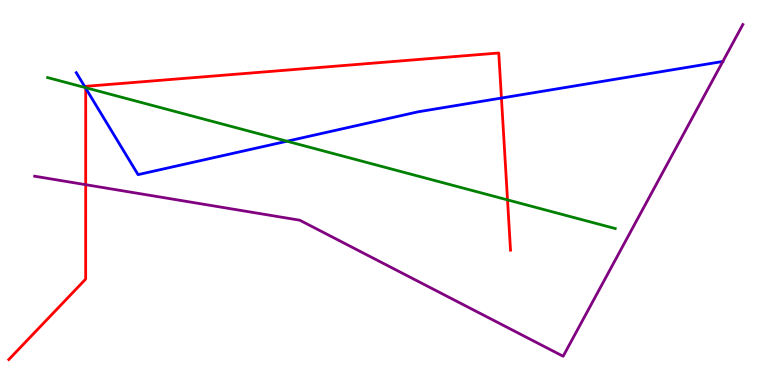[{'lines': ['blue', 'red'], 'intersections': [{'x': 1.11, 'y': 7.71}, {'x': 6.47, 'y': 7.45}]}, {'lines': ['green', 'red'], 'intersections': [{'x': 1.11, 'y': 7.72}, {'x': 6.55, 'y': 4.81}]}, {'lines': ['purple', 'red'], 'intersections': [{'x': 1.11, 'y': 5.2}]}, {'lines': ['blue', 'green'], 'intersections': [{'x': 1.1, 'y': 7.72}, {'x': 3.7, 'y': 6.33}]}, {'lines': ['blue', 'purple'], 'intersections': [{'x': 9.33, 'y': 8.4}]}, {'lines': ['green', 'purple'], 'intersections': []}]